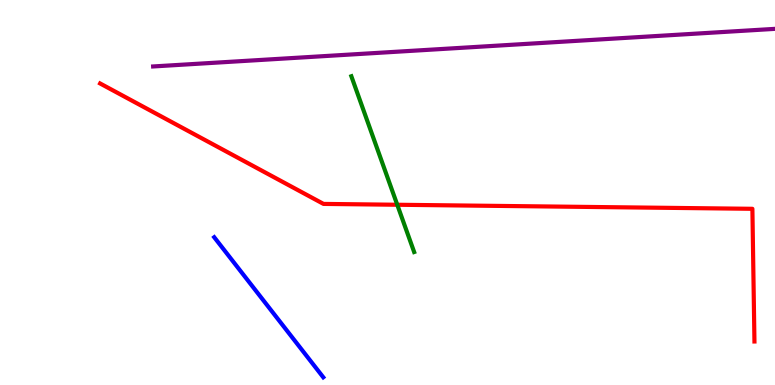[{'lines': ['blue', 'red'], 'intersections': []}, {'lines': ['green', 'red'], 'intersections': [{'x': 5.13, 'y': 4.68}]}, {'lines': ['purple', 'red'], 'intersections': []}, {'lines': ['blue', 'green'], 'intersections': []}, {'lines': ['blue', 'purple'], 'intersections': []}, {'lines': ['green', 'purple'], 'intersections': []}]